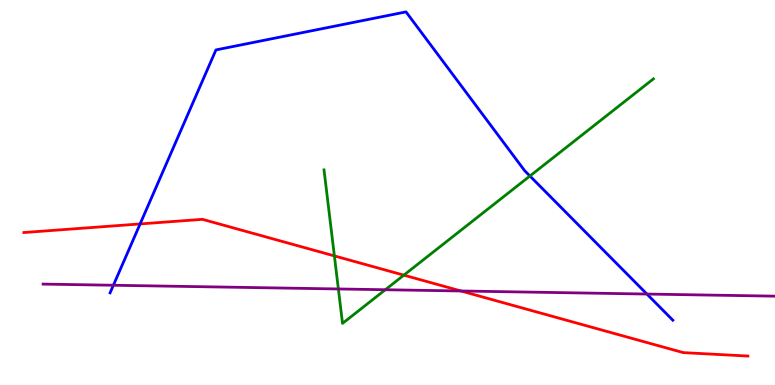[{'lines': ['blue', 'red'], 'intersections': [{'x': 1.81, 'y': 4.18}]}, {'lines': ['green', 'red'], 'intersections': [{'x': 4.31, 'y': 3.35}, {'x': 5.21, 'y': 2.85}]}, {'lines': ['purple', 'red'], 'intersections': [{'x': 5.95, 'y': 2.44}]}, {'lines': ['blue', 'green'], 'intersections': [{'x': 6.84, 'y': 5.43}]}, {'lines': ['blue', 'purple'], 'intersections': [{'x': 1.46, 'y': 2.59}, {'x': 8.35, 'y': 2.36}]}, {'lines': ['green', 'purple'], 'intersections': [{'x': 4.37, 'y': 2.49}, {'x': 4.97, 'y': 2.47}]}]